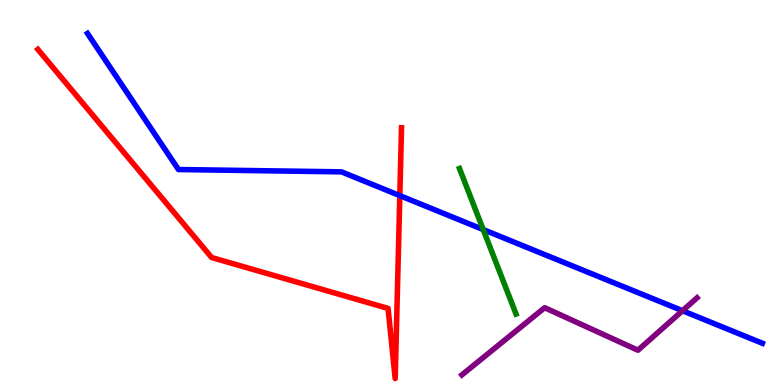[{'lines': ['blue', 'red'], 'intersections': [{'x': 5.16, 'y': 4.92}]}, {'lines': ['green', 'red'], 'intersections': []}, {'lines': ['purple', 'red'], 'intersections': []}, {'lines': ['blue', 'green'], 'intersections': [{'x': 6.24, 'y': 4.04}]}, {'lines': ['blue', 'purple'], 'intersections': [{'x': 8.81, 'y': 1.93}]}, {'lines': ['green', 'purple'], 'intersections': []}]